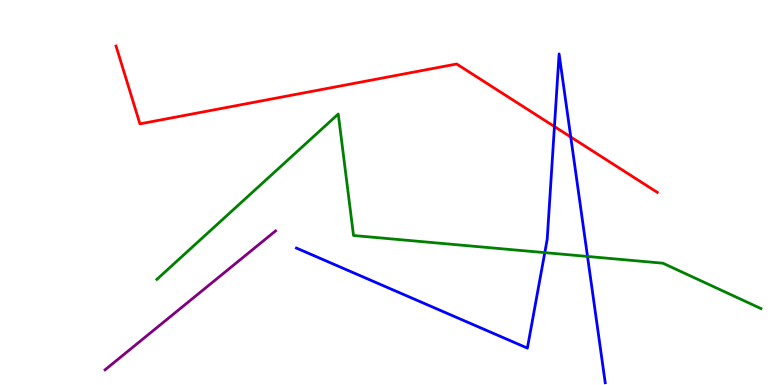[{'lines': ['blue', 'red'], 'intersections': [{'x': 7.15, 'y': 6.71}, {'x': 7.36, 'y': 6.44}]}, {'lines': ['green', 'red'], 'intersections': []}, {'lines': ['purple', 'red'], 'intersections': []}, {'lines': ['blue', 'green'], 'intersections': [{'x': 7.03, 'y': 3.44}, {'x': 7.58, 'y': 3.34}]}, {'lines': ['blue', 'purple'], 'intersections': []}, {'lines': ['green', 'purple'], 'intersections': []}]